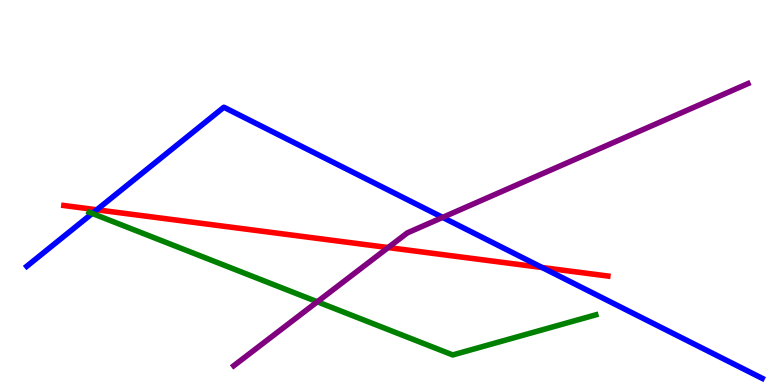[{'lines': ['blue', 'red'], 'intersections': [{'x': 1.25, 'y': 4.55}, {'x': 7.0, 'y': 3.05}]}, {'lines': ['green', 'red'], 'intersections': []}, {'lines': ['purple', 'red'], 'intersections': [{'x': 5.01, 'y': 3.57}]}, {'lines': ['blue', 'green'], 'intersections': [{'x': 1.19, 'y': 4.46}]}, {'lines': ['blue', 'purple'], 'intersections': [{'x': 5.71, 'y': 4.35}]}, {'lines': ['green', 'purple'], 'intersections': [{'x': 4.09, 'y': 2.16}]}]